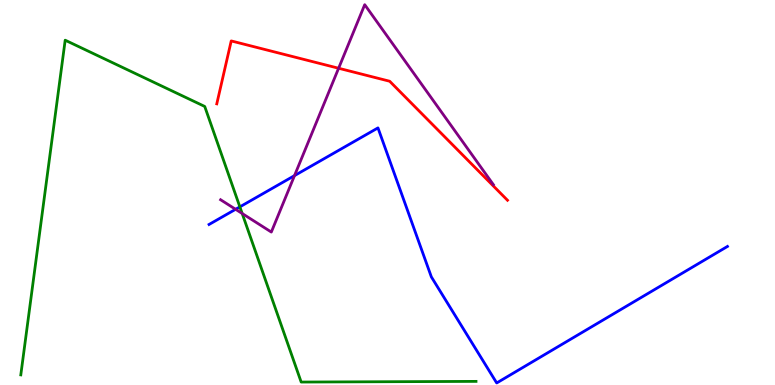[{'lines': ['blue', 'red'], 'intersections': []}, {'lines': ['green', 'red'], 'intersections': []}, {'lines': ['purple', 'red'], 'intersections': [{'x': 4.37, 'y': 8.23}]}, {'lines': ['blue', 'green'], 'intersections': [{'x': 3.09, 'y': 4.63}]}, {'lines': ['blue', 'purple'], 'intersections': [{'x': 3.04, 'y': 4.56}, {'x': 3.8, 'y': 5.44}]}, {'lines': ['green', 'purple'], 'intersections': [{'x': 3.12, 'y': 4.45}]}]